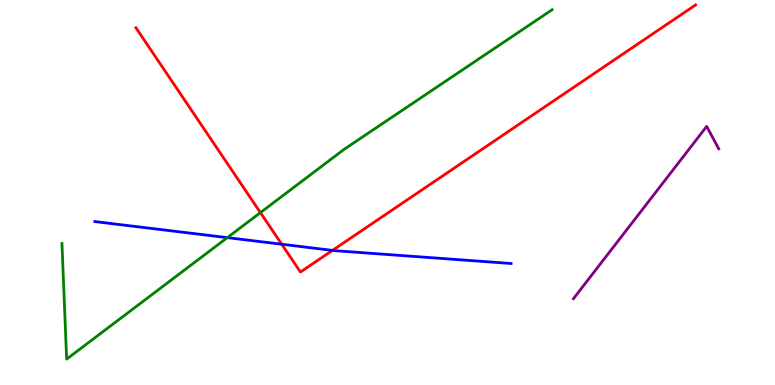[{'lines': ['blue', 'red'], 'intersections': [{'x': 3.64, 'y': 3.66}, {'x': 4.29, 'y': 3.5}]}, {'lines': ['green', 'red'], 'intersections': [{'x': 3.36, 'y': 4.48}]}, {'lines': ['purple', 'red'], 'intersections': []}, {'lines': ['blue', 'green'], 'intersections': [{'x': 2.93, 'y': 3.83}]}, {'lines': ['blue', 'purple'], 'intersections': []}, {'lines': ['green', 'purple'], 'intersections': []}]